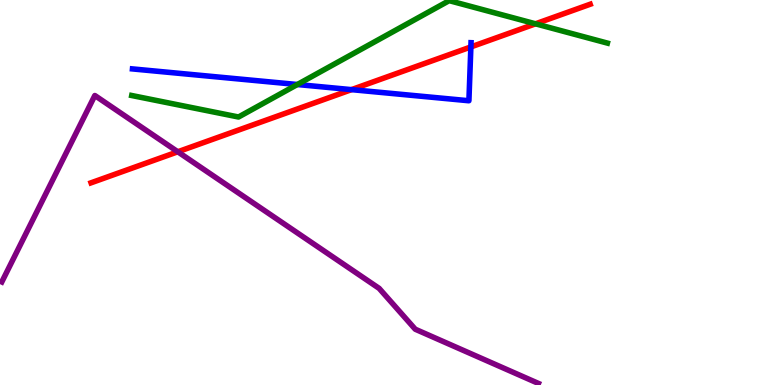[{'lines': ['blue', 'red'], 'intersections': [{'x': 4.54, 'y': 7.67}, {'x': 6.08, 'y': 8.78}]}, {'lines': ['green', 'red'], 'intersections': [{'x': 6.91, 'y': 9.38}]}, {'lines': ['purple', 'red'], 'intersections': [{'x': 2.29, 'y': 6.06}]}, {'lines': ['blue', 'green'], 'intersections': [{'x': 3.84, 'y': 7.8}]}, {'lines': ['blue', 'purple'], 'intersections': []}, {'lines': ['green', 'purple'], 'intersections': []}]